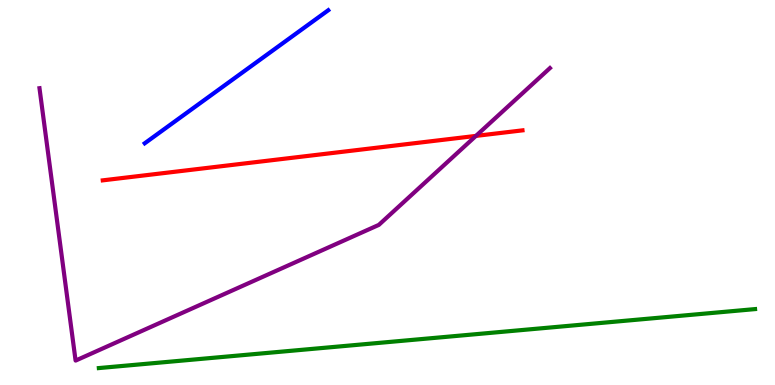[{'lines': ['blue', 'red'], 'intersections': []}, {'lines': ['green', 'red'], 'intersections': []}, {'lines': ['purple', 'red'], 'intersections': [{'x': 6.14, 'y': 6.47}]}, {'lines': ['blue', 'green'], 'intersections': []}, {'lines': ['blue', 'purple'], 'intersections': []}, {'lines': ['green', 'purple'], 'intersections': []}]